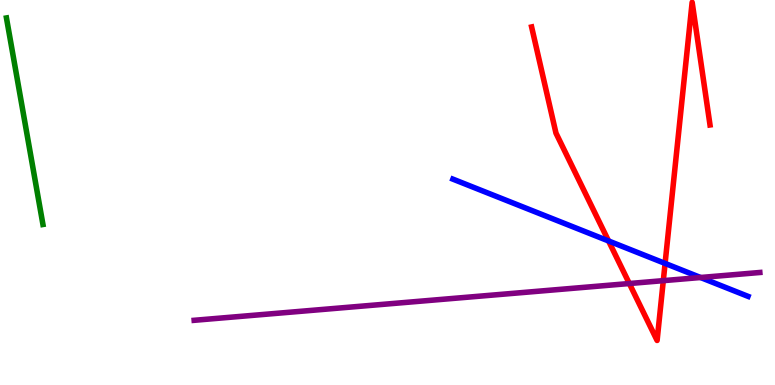[{'lines': ['blue', 'red'], 'intersections': [{'x': 7.85, 'y': 3.74}, {'x': 8.58, 'y': 3.16}]}, {'lines': ['green', 'red'], 'intersections': []}, {'lines': ['purple', 'red'], 'intersections': [{'x': 8.12, 'y': 2.64}, {'x': 8.56, 'y': 2.71}]}, {'lines': ['blue', 'green'], 'intersections': []}, {'lines': ['blue', 'purple'], 'intersections': [{'x': 9.04, 'y': 2.79}]}, {'lines': ['green', 'purple'], 'intersections': []}]